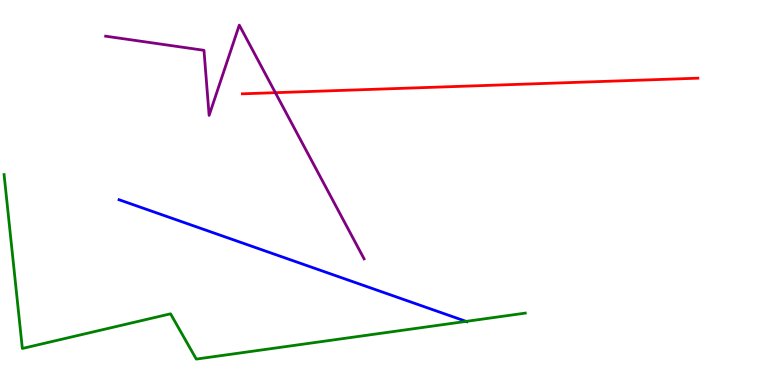[{'lines': ['blue', 'red'], 'intersections': []}, {'lines': ['green', 'red'], 'intersections': []}, {'lines': ['purple', 'red'], 'intersections': [{'x': 3.55, 'y': 7.59}]}, {'lines': ['blue', 'green'], 'intersections': [{'x': 6.01, 'y': 1.65}]}, {'lines': ['blue', 'purple'], 'intersections': []}, {'lines': ['green', 'purple'], 'intersections': []}]